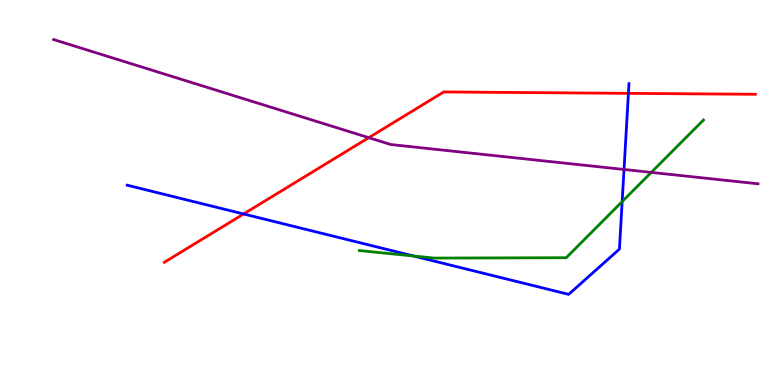[{'lines': ['blue', 'red'], 'intersections': [{'x': 3.14, 'y': 4.44}, {'x': 8.11, 'y': 7.58}]}, {'lines': ['green', 'red'], 'intersections': []}, {'lines': ['purple', 'red'], 'intersections': [{'x': 4.76, 'y': 6.42}]}, {'lines': ['blue', 'green'], 'intersections': [{'x': 5.34, 'y': 3.35}, {'x': 8.03, 'y': 4.76}]}, {'lines': ['blue', 'purple'], 'intersections': [{'x': 8.05, 'y': 5.6}]}, {'lines': ['green', 'purple'], 'intersections': [{'x': 8.4, 'y': 5.52}]}]